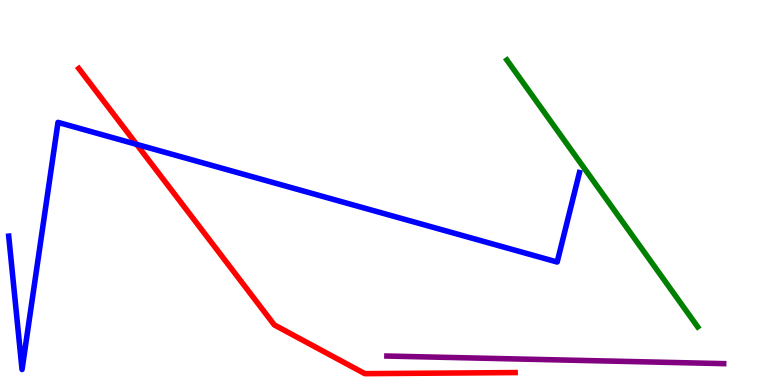[{'lines': ['blue', 'red'], 'intersections': [{'x': 1.76, 'y': 6.25}]}, {'lines': ['green', 'red'], 'intersections': []}, {'lines': ['purple', 'red'], 'intersections': []}, {'lines': ['blue', 'green'], 'intersections': []}, {'lines': ['blue', 'purple'], 'intersections': []}, {'lines': ['green', 'purple'], 'intersections': []}]